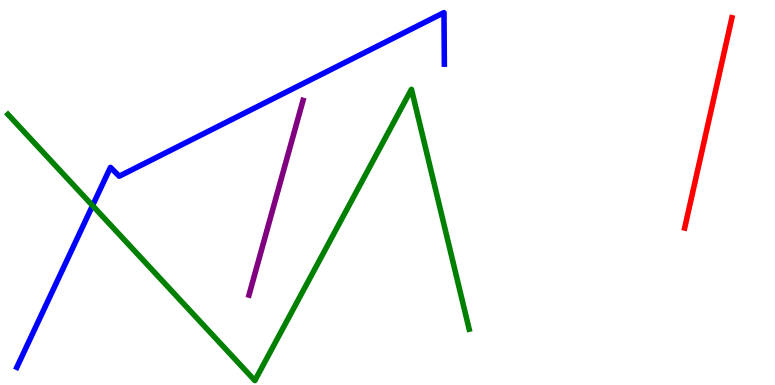[{'lines': ['blue', 'red'], 'intersections': []}, {'lines': ['green', 'red'], 'intersections': []}, {'lines': ['purple', 'red'], 'intersections': []}, {'lines': ['blue', 'green'], 'intersections': [{'x': 1.19, 'y': 4.66}]}, {'lines': ['blue', 'purple'], 'intersections': []}, {'lines': ['green', 'purple'], 'intersections': []}]